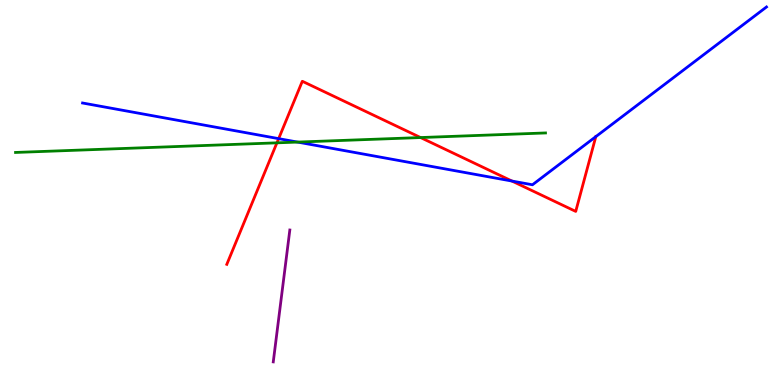[{'lines': ['blue', 'red'], 'intersections': [{'x': 3.6, 'y': 6.4}, {'x': 6.61, 'y': 5.3}, {'x': 7.69, 'y': 6.45}]}, {'lines': ['green', 'red'], 'intersections': [{'x': 3.57, 'y': 6.29}, {'x': 5.43, 'y': 6.43}]}, {'lines': ['purple', 'red'], 'intersections': []}, {'lines': ['blue', 'green'], 'intersections': [{'x': 3.84, 'y': 6.31}]}, {'lines': ['blue', 'purple'], 'intersections': []}, {'lines': ['green', 'purple'], 'intersections': []}]